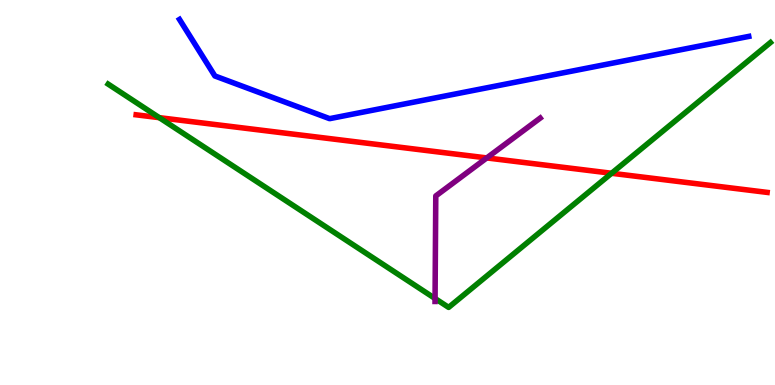[{'lines': ['blue', 'red'], 'intersections': []}, {'lines': ['green', 'red'], 'intersections': [{'x': 2.06, 'y': 6.94}, {'x': 7.89, 'y': 5.5}]}, {'lines': ['purple', 'red'], 'intersections': [{'x': 6.28, 'y': 5.9}]}, {'lines': ['blue', 'green'], 'intersections': []}, {'lines': ['blue', 'purple'], 'intersections': []}, {'lines': ['green', 'purple'], 'intersections': [{'x': 5.61, 'y': 2.25}]}]